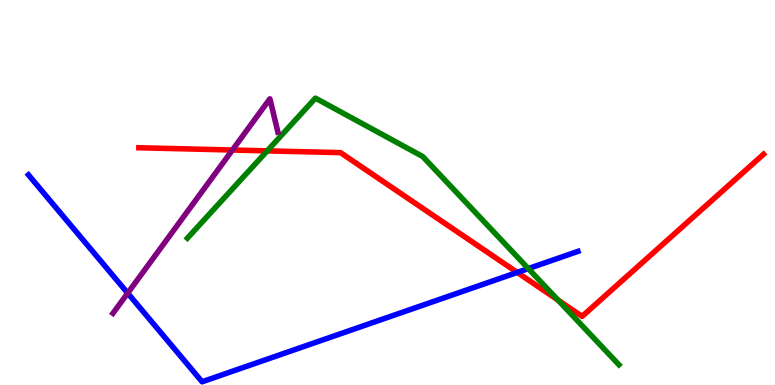[{'lines': ['blue', 'red'], 'intersections': [{'x': 6.67, 'y': 2.92}]}, {'lines': ['green', 'red'], 'intersections': [{'x': 3.45, 'y': 6.08}, {'x': 7.2, 'y': 2.21}]}, {'lines': ['purple', 'red'], 'intersections': [{'x': 3.0, 'y': 6.1}]}, {'lines': ['blue', 'green'], 'intersections': [{'x': 6.82, 'y': 3.02}]}, {'lines': ['blue', 'purple'], 'intersections': [{'x': 1.65, 'y': 2.39}]}, {'lines': ['green', 'purple'], 'intersections': []}]